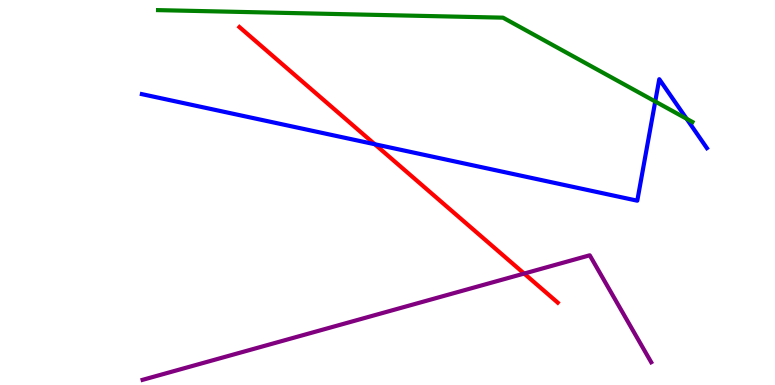[{'lines': ['blue', 'red'], 'intersections': [{'x': 4.84, 'y': 6.25}]}, {'lines': ['green', 'red'], 'intersections': []}, {'lines': ['purple', 'red'], 'intersections': [{'x': 6.76, 'y': 2.89}]}, {'lines': ['blue', 'green'], 'intersections': [{'x': 8.45, 'y': 7.36}, {'x': 8.86, 'y': 6.91}]}, {'lines': ['blue', 'purple'], 'intersections': []}, {'lines': ['green', 'purple'], 'intersections': []}]